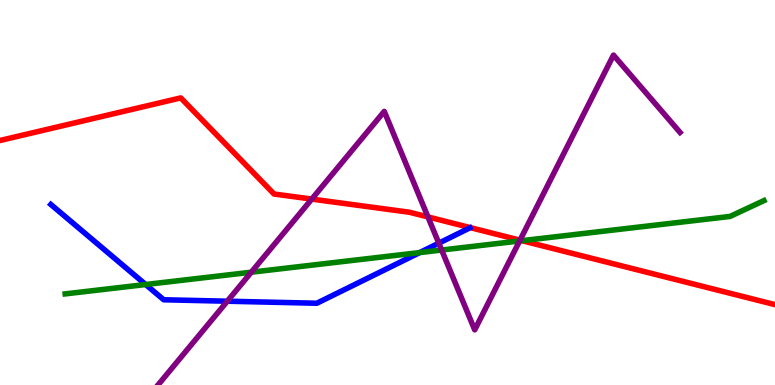[{'lines': ['blue', 'red'], 'intersections': []}, {'lines': ['green', 'red'], 'intersections': [{'x': 6.73, 'y': 3.75}]}, {'lines': ['purple', 'red'], 'intersections': [{'x': 4.02, 'y': 4.83}, {'x': 5.52, 'y': 4.37}, {'x': 6.71, 'y': 3.76}]}, {'lines': ['blue', 'green'], 'intersections': [{'x': 1.88, 'y': 2.61}, {'x': 5.41, 'y': 3.44}]}, {'lines': ['blue', 'purple'], 'intersections': [{'x': 2.93, 'y': 2.18}, {'x': 5.66, 'y': 3.68}]}, {'lines': ['green', 'purple'], 'intersections': [{'x': 3.24, 'y': 2.93}, {'x': 5.7, 'y': 3.51}, {'x': 6.7, 'y': 3.74}]}]